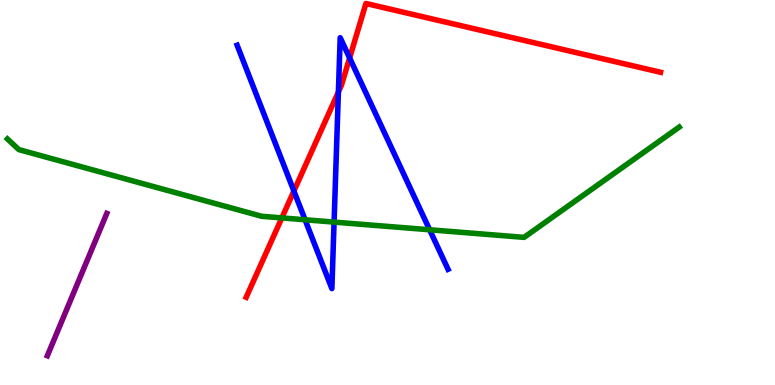[{'lines': ['blue', 'red'], 'intersections': [{'x': 3.79, 'y': 5.04}, {'x': 4.37, 'y': 7.61}, {'x': 4.51, 'y': 8.49}]}, {'lines': ['green', 'red'], 'intersections': [{'x': 3.64, 'y': 4.34}]}, {'lines': ['purple', 'red'], 'intersections': []}, {'lines': ['blue', 'green'], 'intersections': [{'x': 3.94, 'y': 4.29}, {'x': 4.31, 'y': 4.23}, {'x': 5.54, 'y': 4.03}]}, {'lines': ['blue', 'purple'], 'intersections': []}, {'lines': ['green', 'purple'], 'intersections': []}]